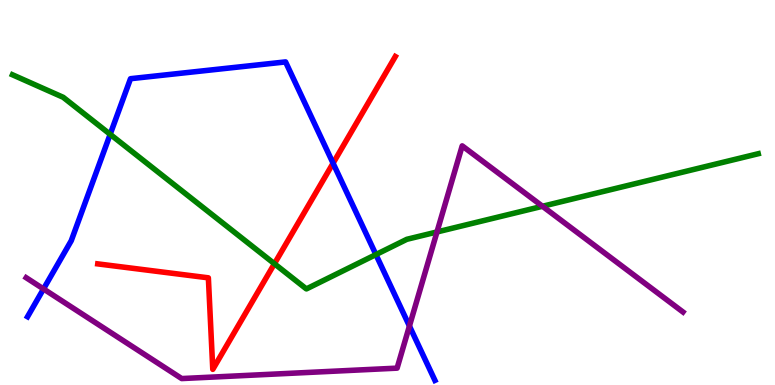[{'lines': ['blue', 'red'], 'intersections': [{'x': 4.3, 'y': 5.76}]}, {'lines': ['green', 'red'], 'intersections': [{'x': 3.54, 'y': 3.15}]}, {'lines': ['purple', 'red'], 'intersections': []}, {'lines': ['blue', 'green'], 'intersections': [{'x': 1.42, 'y': 6.51}, {'x': 4.85, 'y': 3.39}]}, {'lines': ['blue', 'purple'], 'intersections': [{'x': 0.561, 'y': 2.49}, {'x': 5.28, 'y': 1.53}]}, {'lines': ['green', 'purple'], 'intersections': [{'x': 5.64, 'y': 3.97}, {'x': 7.0, 'y': 4.64}]}]